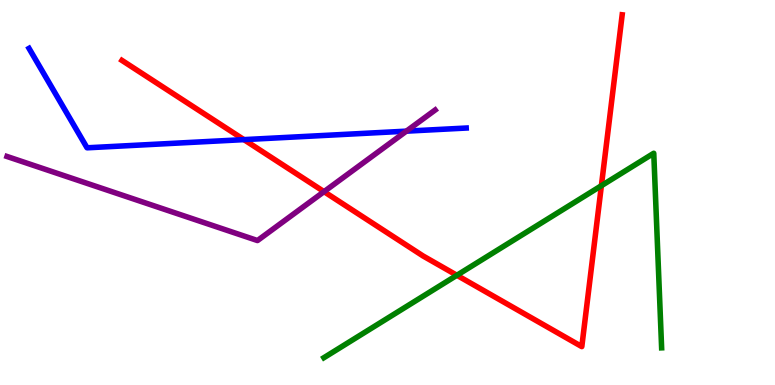[{'lines': ['blue', 'red'], 'intersections': [{'x': 3.15, 'y': 6.37}]}, {'lines': ['green', 'red'], 'intersections': [{'x': 5.9, 'y': 2.85}, {'x': 7.76, 'y': 5.18}]}, {'lines': ['purple', 'red'], 'intersections': [{'x': 4.18, 'y': 5.02}]}, {'lines': ['blue', 'green'], 'intersections': []}, {'lines': ['blue', 'purple'], 'intersections': [{'x': 5.24, 'y': 6.59}]}, {'lines': ['green', 'purple'], 'intersections': []}]